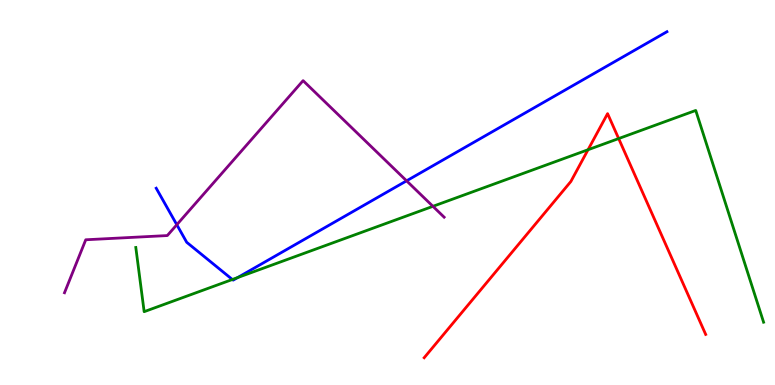[{'lines': ['blue', 'red'], 'intersections': []}, {'lines': ['green', 'red'], 'intersections': [{'x': 7.59, 'y': 6.11}, {'x': 7.98, 'y': 6.4}]}, {'lines': ['purple', 'red'], 'intersections': []}, {'lines': ['blue', 'green'], 'intersections': [{'x': 3.0, 'y': 2.74}, {'x': 3.07, 'y': 2.79}]}, {'lines': ['blue', 'purple'], 'intersections': [{'x': 2.28, 'y': 4.16}, {'x': 5.25, 'y': 5.3}]}, {'lines': ['green', 'purple'], 'intersections': [{'x': 5.59, 'y': 4.64}]}]